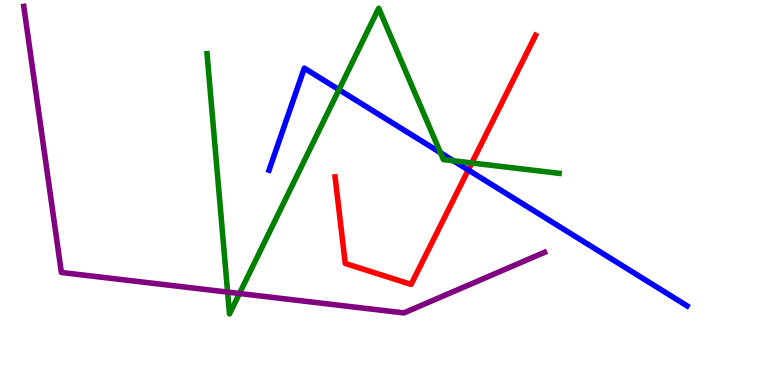[{'lines': ['blue', 'red'], 'intersections': [{'x': 6.04, 'y': 5.58}]}, {'lines': ['green', 'red'], 'intersections': [{'x': 6.09, 'y': 5.77}]}, {'lines': ['purple', 'red'], 'intersections': []}, {'lines': ['blue', 'green'], 'intersections': [{'x': 4.37, 'y': 7.67}, {'x': 5.68, 'y': 6.03}, {'x': 5.85, 'y': 5.82}]}, {'lines': ['blue', 'purple'], 'intersections': []}, {'lines': ['green', 'purple'], 'intersections': [{'x': 2.94, 'y': 2.41}, {'x': 3.09, 'y': 2.38}]}]